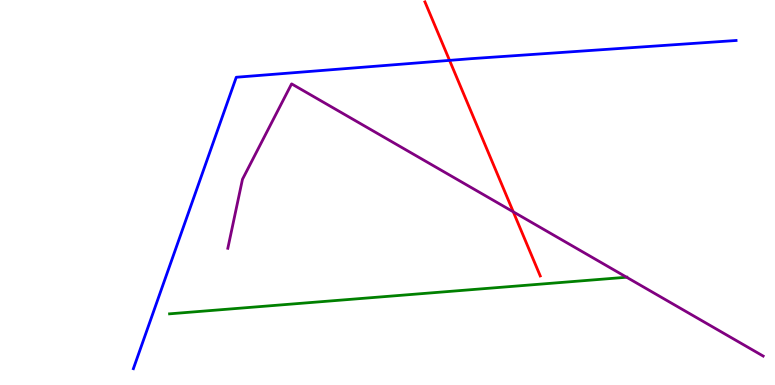[{'lines': ['blue', 'red'], 'intersections': [{'x': 5.8, 'y': 8.43}]}, {'lines': ['green', 'red'], 'intersections': []}, {'lines': ['purple', 'red'], 'intersections': [{'x': 6.62, 'y': 4.5}]}, {'lines': ['blue', 'green'], 'intersections': []}, {'lines': ['blue', 'purple'], 'intersections': []}, {'lines': ['green', 'purple'], 'intersections': [{'x': 8.09, 'y': 2.8}]}]